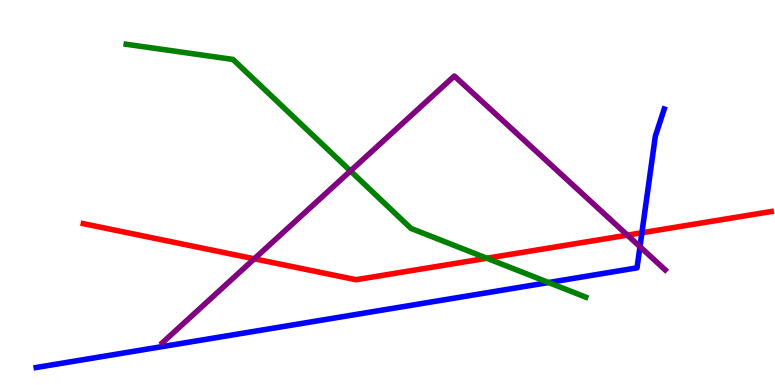[{'lines': ['blue', 'red'], 'intersections': [{'x': 8.28, 'y': 3.95}]}, {'lines': ['green', 'red'], 'intersections': [{'x': 6.28, 'y': 3.29}]}, {'lines': ['purple', 'red'], 'intersections': [{'x': 3.28, 'y': 3.28}, {'x': 8.1, 'y': 3.89}]}, {'lines': ['blue', 'green'], 'intersections': [{'x': 7.08, 'y': 2.66}]}, {'lines': ['blue', 'purple'], 'intersections': [{'x': 8.26, 'y': 3.59}]}, {'lines': ['green', 'purple'], 'intersections': [{'x': 4.52, 'y': 5.56}]}]